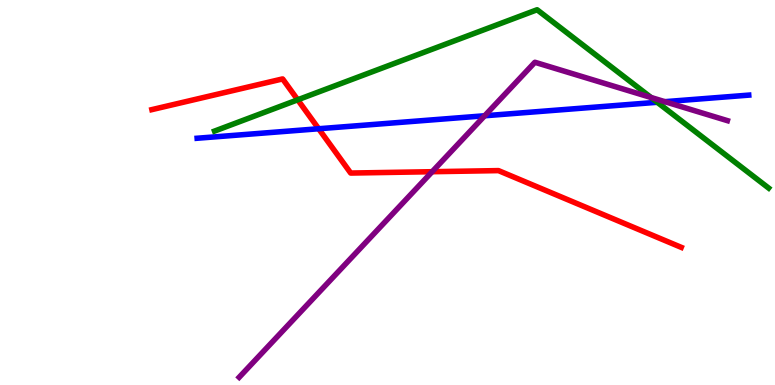[{'lines': ['blue', 'red'], 'intersections': [{'x': 4.11, 'y': 6.66}]}, {'lines': ['green', 'red'], 'intersections': [{'x': 3.84, 'y': 7.41}]}, {'lines': ['purple', 'red'], 'intersections': [{'x': 5.58, 'y': 5.54}]}, {'lines': ['blue', 'green'], 'intersections': [{'x': 8.48, 'y': 7.34}]}, {'lines': ['blue', 'purple'], 'intersections': [{'x': 6.25, 'y': 6.99}, {'x': 8.58, 'y': 7.36}]}, {'lines': ['green', 'purple'], 'intersections': [{'x': 8.4, 'y': 7.47}]}]